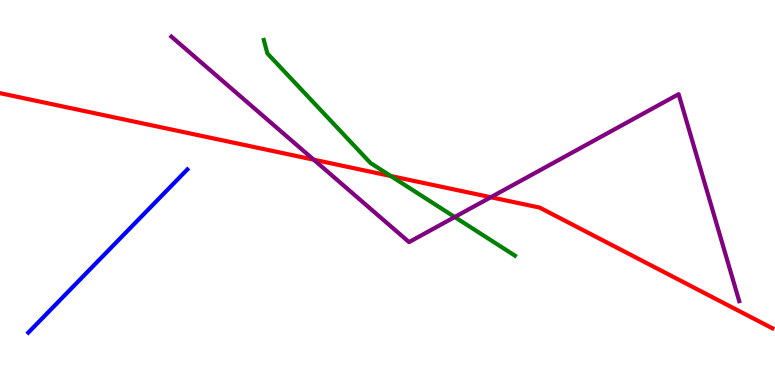[{'lines': ['blue', 'red'], 'intersections': []}, {'lines': ['green', 'red'], 'intersections': [{'x': 5.04, 'y': 5.43}]}, {'lines': ['purple', 'red'], 'intersections': [{'x': 4.05, 'y': 5.85}, {'x': 6.33, 'y': 4.88}]}, {'lines': ['blue', 'green'], 'intersections': []}, {'lines': ['blue', 'purple'], 'intersections': []}, {'lines': ['green', 'purple'], 'intersections': [{'x': 5.87, 'y': 4.36}]}]